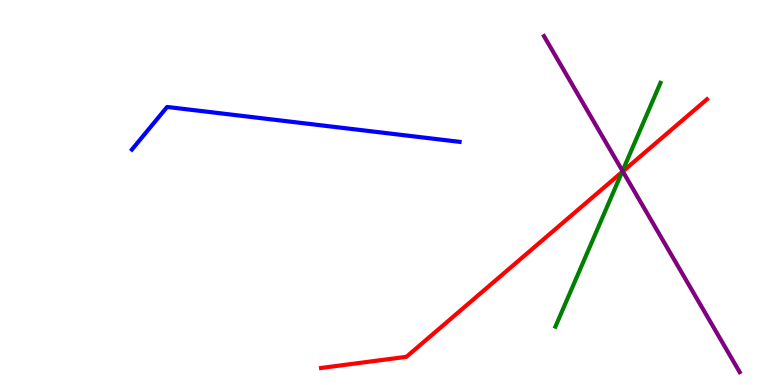[{'lines': ['blue', 'red'], 'intersections': []}, {'lines': ['green', 'red'], 'intersections': [{'x': 8.03, 'y': 5.53}]}, {'lines': ['purple', 'red'], 'intersections': [{'x': 8.04, 'y': 5.55}]}, {'lines': ['blue', 'green'], 'intersections': []}, {'lines': ['blue', 'purple'], 'intersections': []}, {'lines': ['green', 'purple'], 'intersections': [{'x': 8.03, 'y': 5.56}]}]